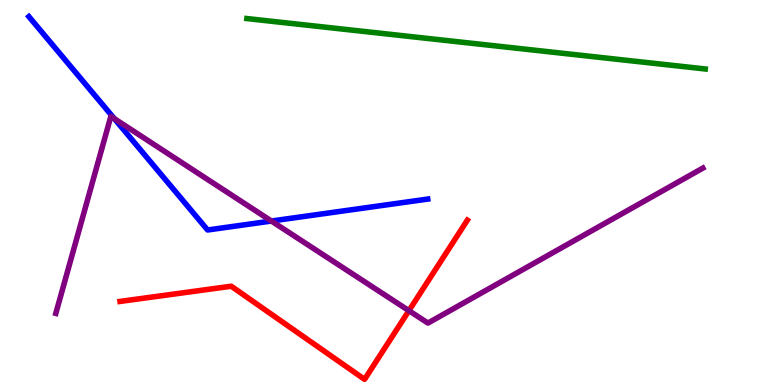[{'lines': ['blue', 'red'], 'intersections': []}, {'lines': ['green', 'red'], 'intersections': []}, {'lines': ['purple', 'red'], 'intersections': [{'x': 5.28, 'y': 1.93}]}, {'lines': ['blue', 'green'], 'intersections': []}, {'lines': ['blue', 'purple'], 'intersections': [{'x': 1.48, 'y': 6.92}, {'x': 3.5, 'y': 4.26}]}, {'lines': ['green', 'purple'], 'intersections': []}]